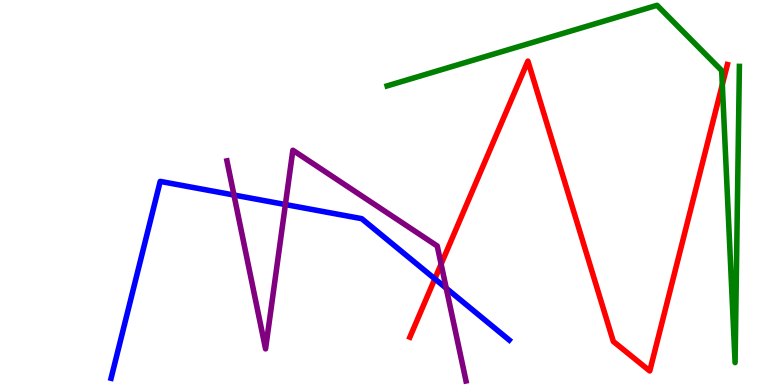[{'lines': ['blue', 'red'], 'intersections': [{'x': 5.61, 'y': 2.76}]}, {'lines': ['green', 'red'], 'intersections': [{'x': 9.32, 'y': 7.8}]}, {'lines': ['purple', 'red'], 'intersections': [{'x': 5.69, 'y': 3.14}]}, {'lines': ['blue', 'green'], 'intersections': []}, {'lines': ['blue', 'purple'], 'intersections': [{'x': 3.02, 'y': 4.93}, {'x': 3.68, 'y': 4.69}, {'x': 5.76, 'y': 2.51}]}, {'lines': ['green', 'purple'], 'intersections': []}]